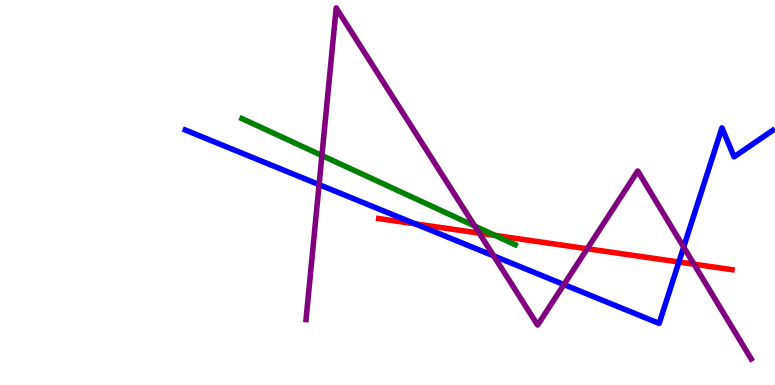[{'lines': ['blue', 'red'], 'intersections': [{'x': 5.36, 'y': 4.19}, {'x': 8.76, 'y': 3.19}]}, {'lines': ['green', 'red'], 'intersections': [{'x': 6.39, 'y': 3.89}]}, {'lines': ['purple', 'red'], 'intersections': [{'x': 6.18, 'y': 3.95}, {'x': 7.58, 'y': 3.54}, {'x': 8.95, 'y': 3.14}]}, {'lines': ['blue', 'green'], 'intersections': []}, {'lines': ['blue', 'purple'], 'intersections': [{'x': 4.12, 'y': 5.2}, {'x': 6.37, 'y': 3.35}, {'x': 7.28, 'y': 2.61}, {'x': 8.82, 'y': 3.58}]}, {'lines': ['green', 'purple'], 'intersections': [{'x': 4.15, 'y': 5.96}, {'x': 6.13, 'y': 4.13}]}]